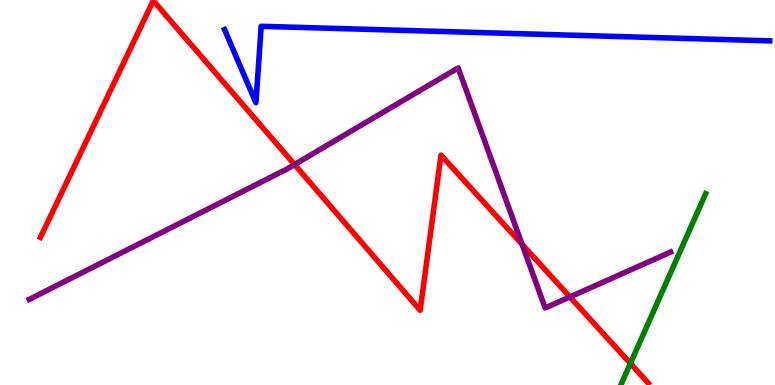[{'lines': ['blue', 'red'], 'intersections': []}, {'lines': ['green', 'red'], 'intersections': [{'x': 8.13, 'y': 0.56}]}, {'lines': ['purple', 'red'], 'intersections': [{'x': 3.8, 'y': 5.73}, {'x': 6.74, 'y': 3.65}, {'x': 7.35, 'y': 2.29}]}, {'lines': ['blue', 'green'], 'intersections': []}, {'lines': ['blue', 'purple'], 'intersections': []}, {'lines': ['green', 'purple'], 'intersections': []}]